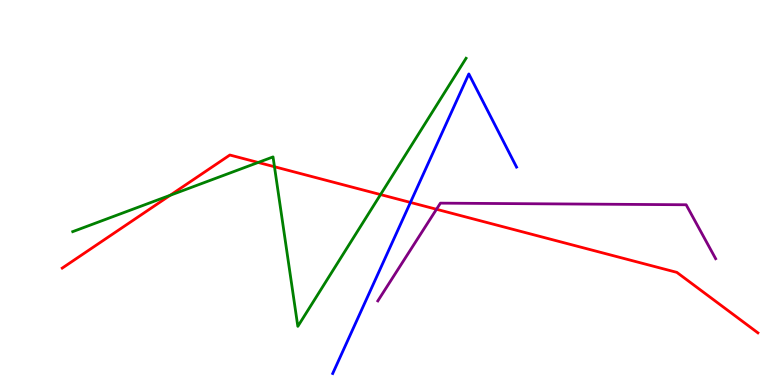[{'lines': ['blue', 'red'], 'intersections': [{'x': 5.3, 'y': 4.74}]}, {'lines': ['green', 'red'], 'intersections': [{'x': 2.2, 'y': 4.93}, {'x': 3.33, 'y': 5.78}, {'x': 3.54, 'y': 5.67}, {'x': 4.91, 'y': 4.95}]}, {'lines': ['purple', 'red'], 'intersections': [{'x': 5.63, 'y': 4.56}]}, {'lines': ['blue', 'green'], 'intersections': []}, {'lines': ['blue', 'purple'], 'intersections': []}, {'lines': ['green', 'purple'], 'intersections': []}]